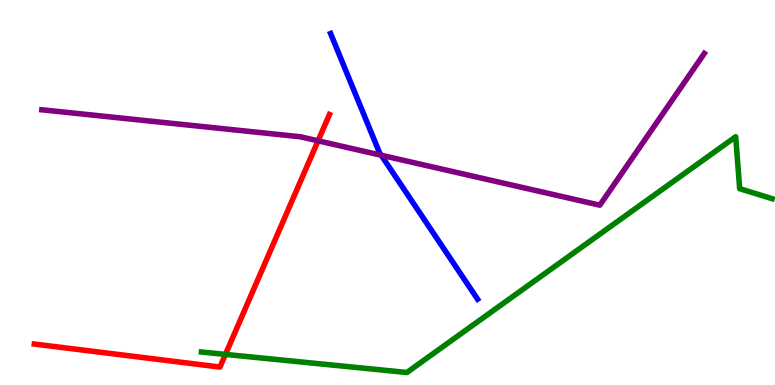[{'lines': ['blue', 'red'], 'intersections': []}, {'lines': ['green', 'red'], 'intersections': [{'x': 2.91, 'y': 0.795}]}, {'lines': ['purple', 'red'], 'intersections': [{'x': 4.1, 'y': 6.34}]}, {'lines': ['blue', 'green'], 'intersections': []}, {'lines': ['blue', 'purple'], 'intersections': [{'x': 4.92, 'y': 5.97}]}, {'lines': ['green', 'purple'], 'intersections': []}]